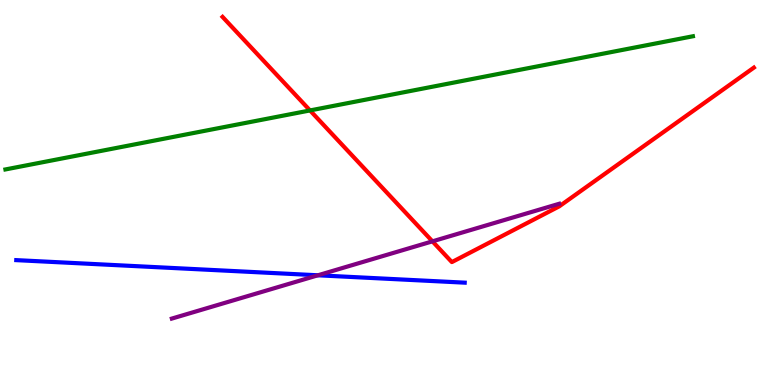[{'lines': ['blue', 'red'], 'intersections': []}, {'lines': ['green', 'red'], 'intersections': [{'x': 4.0, 'y': 7.13}]}, {'lines': ['purple', 'red'], 'intersections': [{'x': 5.58, 'y': 3.73}]}, {'lines': ['blue', 'green'], 'intersections': []}, {'lines': ['blue', 'purple'], 'intersections': [{'x': 4.1, 'y': 2.85}]}, {'lines': ['green', 'purple'], 'intersections': []}]